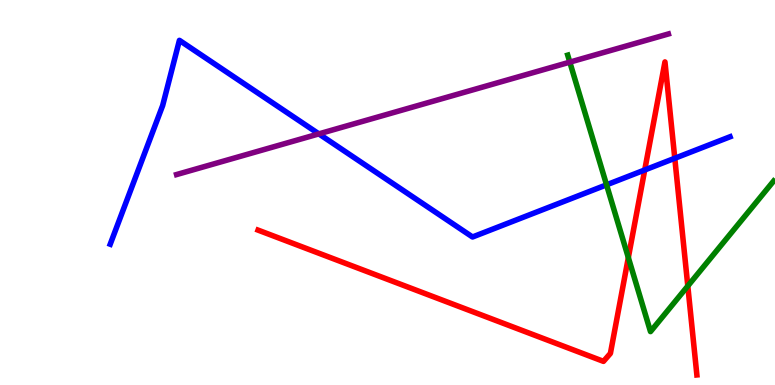[{'lines': ['blue', 'red'], 'intersections': [{'x': 8.32, 'y': 5.59}, {'x': 8.71, 'y': 5.89}]}, {'lines': ['green', 'red'], 'intersections': [{'x': 8.11, 'y': 3.31}, {'x': 8.87, 'y': 2.57}]}, {'lines': ['purple', 'red'], 'intersections': []}, {'lines': ['blue', 'green'], 'intersections': [{'x': 7.83, 'y': 5.2}]}, {'lines': ['blue', 'purple'], 'intersections': [{'x': 4.11, 'y': 6.52}]}, {'lines': ['green', 'purple'], 'intersections': [{'x': 7.35, 'y': 8.39}]}]